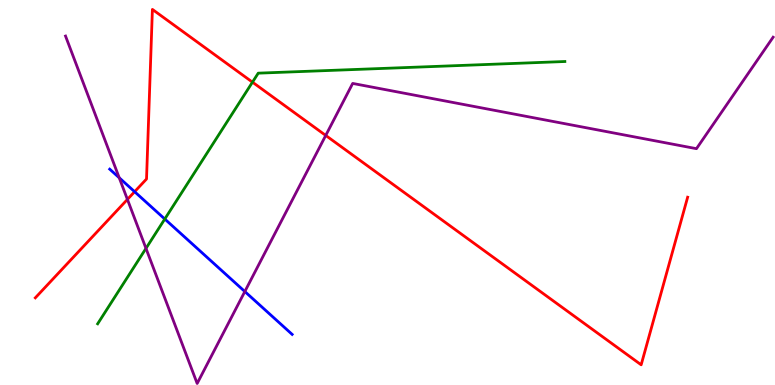[{'lines': ['blue', 'red'], 'intersections': [{'x': 1.74, 'y': 5.02}]}, {'lines': ['green', 'red'], 'intersections': [{'x': 3.26, 'y': 7.87}]}, {'lines': ['purple', 'red'], 'intersections': [{'x': 1.64, 'y': 4.82}, {'x': 4.2, 'y': 6.48}]}, {'lines': ['blue', 'green'], 'intersections': [{'x': 2.13, 'y': 4.31}]}, {'lines': ['blue', 'purple'], 'intersections': [{'x': 1.54, 'y': 5.38}, {'x': 3.16, 'y': 2.43}]}, {'lines': ['green', 'purple'], 'intersections': [{'x': 1.88, 'y': 3.55}]}]